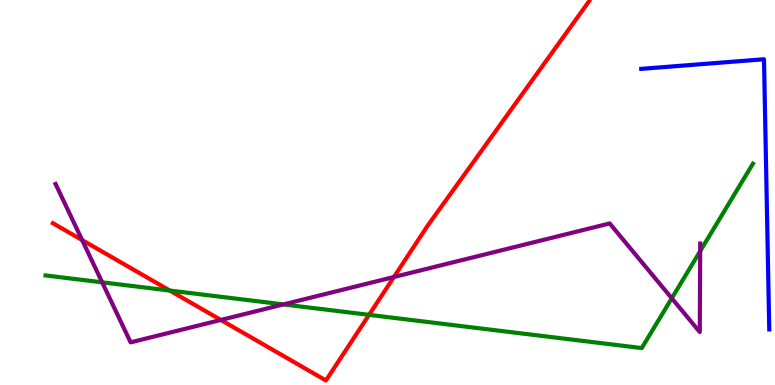[{'lines': ['blue', 'red'], 'intersections': []}, {'lines': ['green', 'red'], 'intersections': [{'x': 2.19, 'y': 2.45}, {'x': 4.76, 'y': 1.82}]}, {'lines': ['purple', 'red'], 'intersections': [{'x': 1.06, 'y': 3.76}, {'x': 2.85, 'y': 1.69}, {'x': 5.08, 'y': 2.81}]}, {'lines': ['blue', 'green'], 'intersections': []}, {'lines': ['blue', 'purple'], 'intersections': []}, {'lines': ['green', 'purple'], 'intersections': [{'x': 1.32, 'y': 2.67}, {'x': 3.66, 'y': 2.09}, {'x': 8.67, 'y': 2.25}, {'x': 9.03, 'y': 3.48}]}]